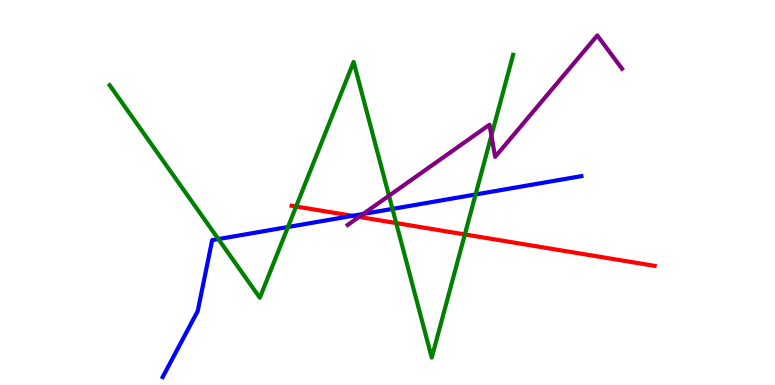[{'lines': ['blue', 'red'], 'intersections': [{'x': 4.55, 'y': 4.39}]}, {'lines': ['green', 'red'], 'intersections': [{'x': 3.82, 'y': 4.64}, {'x': 5.11, 'y': 4.21}, {'x': 6.0, 'y': 3.91}]}, {'lines': ['purple', 'red'], 'intersections': [{'x': 4.63, 'y': 4.37}]}, {'lines': ['blue', 'green'], 'intersections': [{'x': 2.82, 'y': 3.79}, {'x': 3.72, 'y': 4.1}, {'x': 5.06, 'y': 4.57}, {'x': 6.14, 'y': 4.95}]}, {'lines': ['blue', 'purple'], 'intersections': [{'x': 4.69, 'y': 4.44}]}, {'lines': ['green', 'purple'], 'intersections': [{'x': 5.02, 'y': 4.92}, {'x': 6.34, 'y': 6.48}]}]